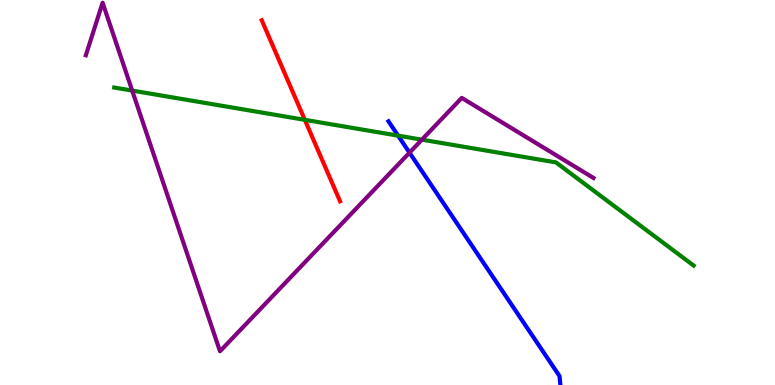[{'lines': ['blue', 'red'], 'intersections': []}, {'lines': ['green', 'red'], 'intersections': [{'x': 3.93, 'y': 6.89}]}, {'lines': ['purple', 'red'], 'intersections': []}, {'lines': ['blue', 'green'], 'intersections': [{'x': 5.14, 'y': 6.48}]}, {'lines': ['blue', 'purple'], 'intersections': [{'x': 5.28, 'y': 6.03}]}, {'lines': ['green', 'purple'], 'intersections': [{'x': 1.71, 'y': 7.65}, {'x': 5.44, 'y': 6.37}]}]